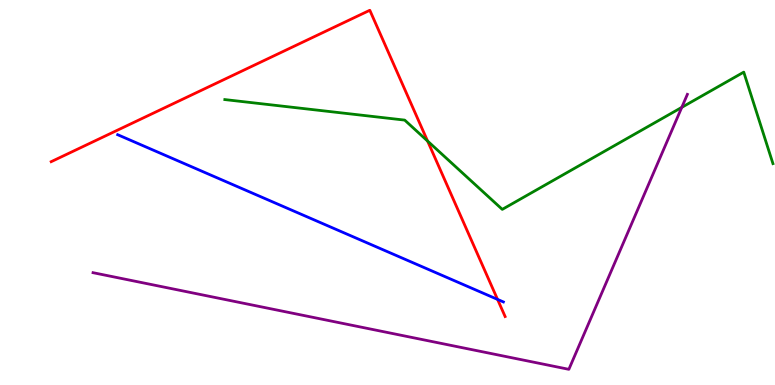[{'lines': ['blue', 'red'], 'intersections': [{'x': 6.42, 'y': 2.22}]}, {'lines': ['green', 'red'], 'intersections': [{'x': 5.52, 'y': 6.34}]}, {'lines': ['purple', 'red'], 'intersections': []}, {'lines': ['blue', 'green'], 'intersections': []}, {'lines': ['blue', 'purple'], 'intersections': []}, {'lines': ['green', 'purple'], 'intersections': [{'x': 8.8, 'y': 7.21}]}]